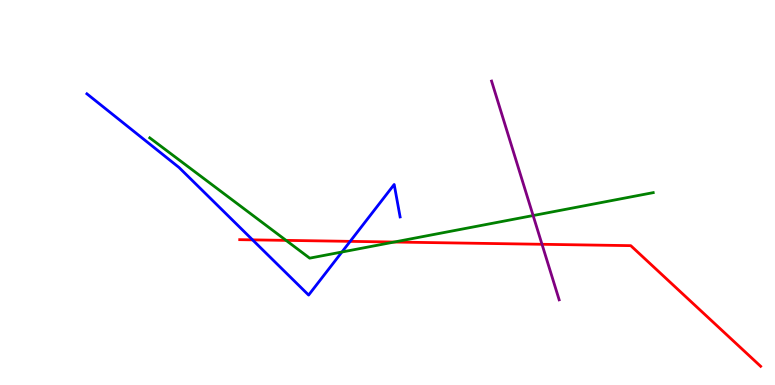[{'lines': ['blue', 'red'], 'intersections': [{'x': 3.26, 'y': 3.77}, {'x': 4.52, 'y': 3.73}]}, {'lines': ['green', 'red'], 'intersections': [{'x': 3.69, 'y': 3.76}, {'x': 5.09, 'y': 3.71}]}, {'lines': ['purple', 'red'], 'intersections': [{'x': 6.99, 'y': 3.65}]}, {'lines': ['blue', 'green'], 'intersections': [{'x': 4.41, 'y': 3.45}]}, {'lines': ['blue', 'purple'], 'intersections': []}, {'lines': ['green', 'purple'], 'intersections': [{'x': 6.88, 'y': 4.4}]}]